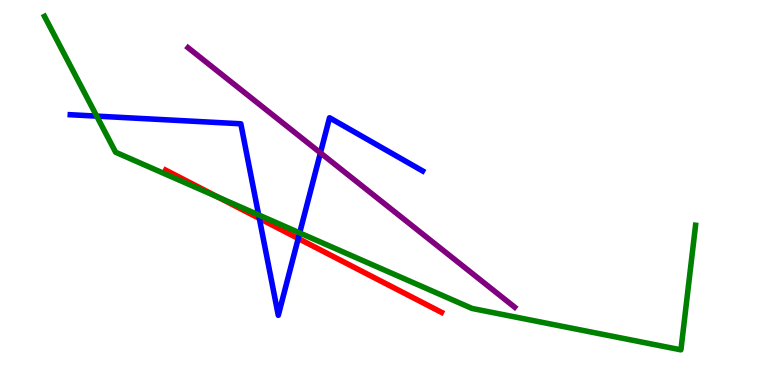[{'lines': ['blue', 'red'], 'intersections': [{'x': 3.35, 'y': 4.33}, {'x': 3.85, 'y': 3.81}]}, {'lines': ['green', 'red'], 'intersections': [{'x': 2.81, 'y': 4.88}]}, {'lines': ['purple', 'red'], 'intersections': []}, {'lines': ['blue', 'green'], 'intersections': [{'x': 1.25, 'y': 6.98}, {'x': 3.34, 'y': 4.42}, {'x': 3.87, 'y': 3.95}]}, {'lines': ['blue', 'purple'], 'intersections': [{'x': 4.13, 'y': 6.03}]}, {'lines': ['green', 'purple'], 'intersections': []}]